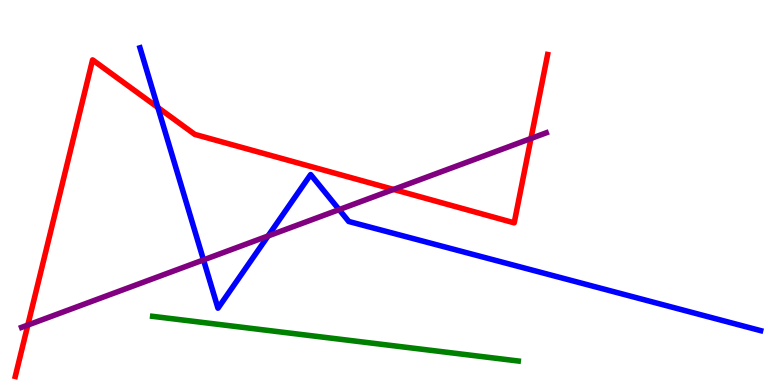[{'lines': ['blue', 'red'], 'intersections': [{'x': 2.04, 'y': 7.21}]}, {'lines': ['green', 'red'], 'intersections': []}, {'lines': ['purple', 'red'], 'intersections': [{'x': 0.359, 'y': 1.56}, {'x': 5.08, 'y': 5.08}, {'x': 6.85, 'y': 6.4}]}, {'lines': ['blue', 'green'], 'intersections': []}, {'lines': ['blue', 'purple'], 'intersections': [{'x': 2.63, 'y': 3.25}, {'x': 3.46, 'y': 3.87}, {'x': 4.38, 'y': 4.56}]}, {'lines': ['green', 'purple'], 'intersections': []}]